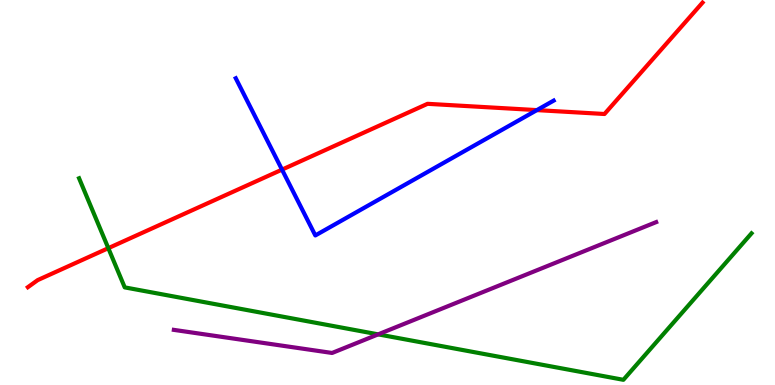[{'lines': ['blue', 'red'], 'intersections': [{'x': 3.64, 'y': 5.59}, {'x': 6.93, 'y': 7.14}]}, {'lines': ['green', 'red'], 'intersections': [{'x': 1.4, 'y': 3.55}]}, {'lines': ['purple', 'red'], 'intersections': []}, {'lines': ['blue', 'green'], 'intersections': []}, {'lines': ['blue', 'purple'], 'intersections': []}, {'lines': ['green', 'purple'], 'intersections': [{'x': 4.88, 'y': 1.32}]}]